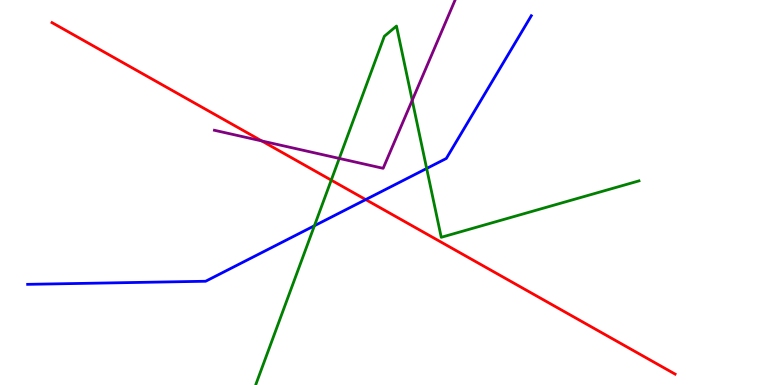[{'lines': ['blue', 'red'], 'intersections': [{'x': 4.72, 'y': 4.82}]}, {'lines': ['green', 'red'], 'intersections': [{'x': 4.27, 'y': 5.32}]}, {'lines': ['purple', 'red'], 'intersections': [{'x': 3.38, 'y': 6.34}]}, {'lines': ['blue', 'green'], 'intersections': [{'x': 4.06, 'y': 4.14}, {'x': 5.51, 'y': 5.62}]}, {'lines': ['blue', 'purple'], 'intersections': []}, {'lines': ['green', 'purple'], 'intersections': [{'x': 4.38, 'y': 5.89}, {'x': 5.32, 'y': 7.39}]}]